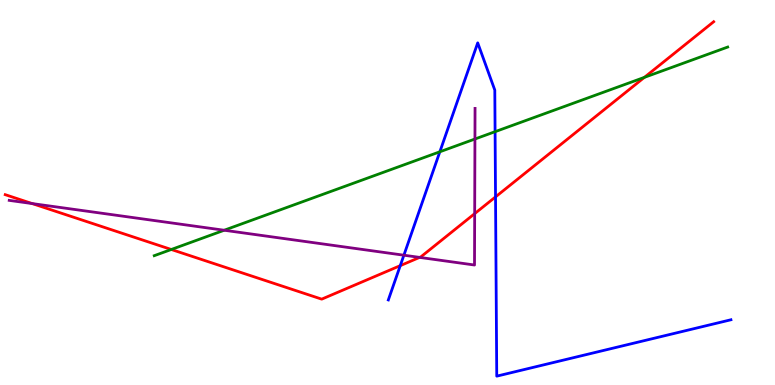[{'lines': ['blue', 'red'], 'intersections': [{'x': 5.16, 'y': 3.1}, {'x': 6.39, 'y': 4.89}]}, {'lines': ['green', 'red'], 'intersections': [{'x': 2.21, 'y': 3.52}, {'x': 8.31, 'y': 7.99}]}, {'lines': ['purple', 'red'], 'intersections': [{'x': 0.415, 'y': 4.71}, {'x': 5.41, 'y': 3.31}, {'x': 6.12, 'y': 4.45}]}, {'lines': ['blue', 'green'], 'intersections': [{'x': 5.68, 'y': 6.06}, {'x': 6.39, 'y': 6.58}]}, {'lines': ['blue', 'purple'], 'intersections': [{'x': 5.21, 'y': 3.37}]}, {'lines': ['green', 'purple'], 'intersections': [{'x': 2.89, 'y': 4.02}, {'x': 6.13, 'y': 6.39}]}]